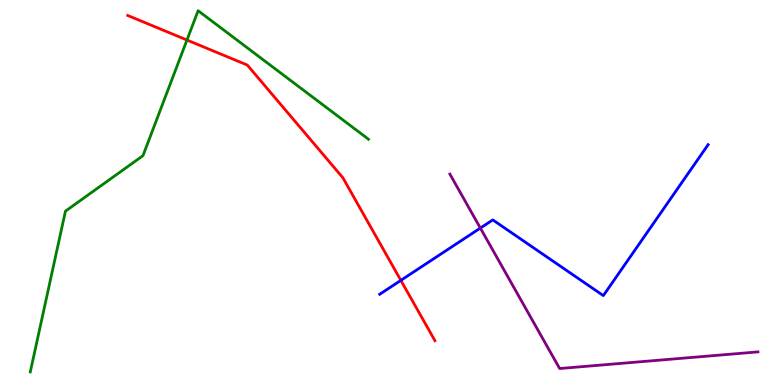[{'lines': ['blue', 'red'], 'intersections': [{'x': 5.17, 'y': 2.72}]}, {'lines': ['green', 'red'], 'intersections': [{'x': 2.41, 'y': 8.96}]}, {'lines': ['purple', 'red'], 'intersections': []}, {'lines': ['blue', 'green'], 'intersections': []}, {'lines': ['blue', 'purple'], 'intersections': [{'x': 6.2, 'y': 4.08}]}, {'lines': ['green', 'purple'], 'intersections': []}]